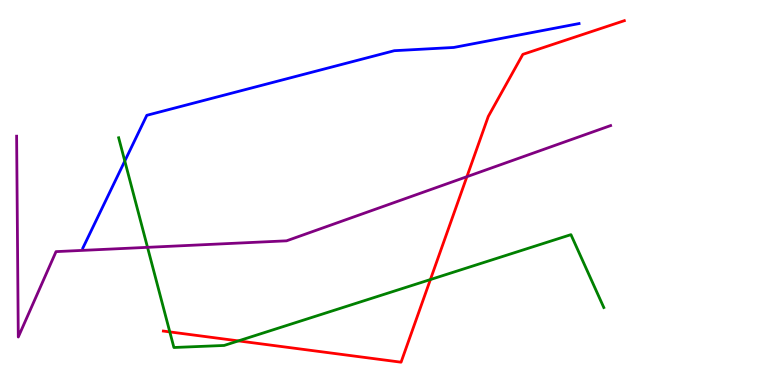[{'lines': ['blue', 'red'], 'intersections': []}, {'lines': ['green', 'red'], 'intersections': [{'x': 2.19, 'y': 1.38}, {'x': 3.08, 'y': 1.15}, {'x': 5.55, 'y': 2.74}]}, {'lines': ['purple', 'red'], 'intersections': [{'x': 6.02, 'y': 5.41}]}, {'lines': ['blue', 'green'], 'intersections': [{'x': 1.61, 'y': 5.82}]}, {'lines': ['blue', 'purple'], 'intersections': []}, {'lines': ['green', 'purple'], 'intersections': [{'x': 1.9, 'y': 3.58}]}]